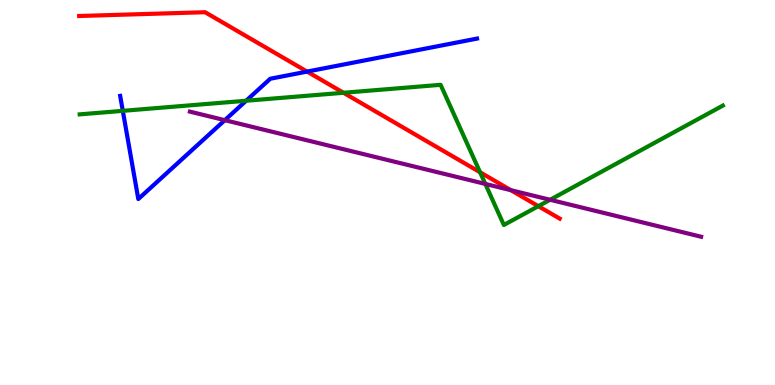[{'lines': ['blue', 'red'], 'intersections': [{'x': 3.96, 'y': 8.14}]}, {'lines': ['green', 'red'], 'intersections': [{'x': 4.43, 'y': 7.59}, {'x': 6.19, 'y': 5.53}, {'x': 6.95, 'y': 4.64}]}, {'lines': ['purple', 'red'], 'intersections': [{'x': 6.59, 'y': 5.06}]}, {'lines': ['blue', 'green'], 'intersections': [{'x': 1.58, 'y': 7.12}, {'x': 3.18, 'y': 7.38}]}, {'lines': ['blue', 'purple'], 'intersections': [{'x': 2.9, 'y': 6.88}]}, {'lines': ['green', 'purple'], 'intersections': [{'x': 6.26, 'y': 5.22}, {'x': 7.1, 'y': 4.81}]}]